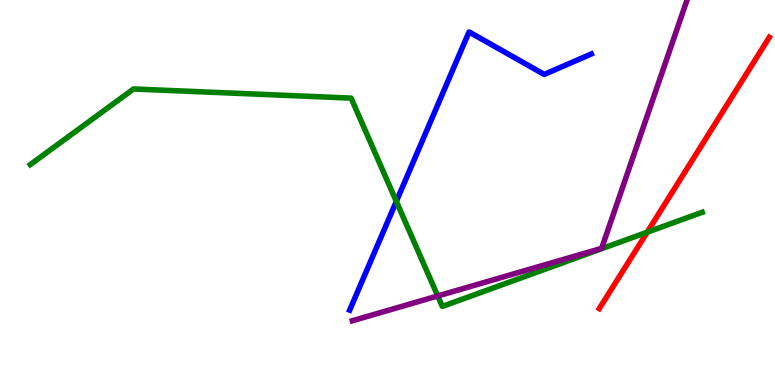[{'lines': ['blue', 'red'], 'intersections': []}, {'lines': ['green', 'red'], 'intersections': [{'x': 8.35, 'y': 3.97}]}, {'lines': ['purple', 'red'], 'intersections': []}, {'lines': ['blue', 'green'], 'intersections': [{'x': 5.11, 'y': 4.77}]}, {'lines': ['blue', 'purple'], 'intersections': []}, {'lines': ['green', 'purple'], 'intersections': [{'x': 5.65, 'y': 2.31}]}]